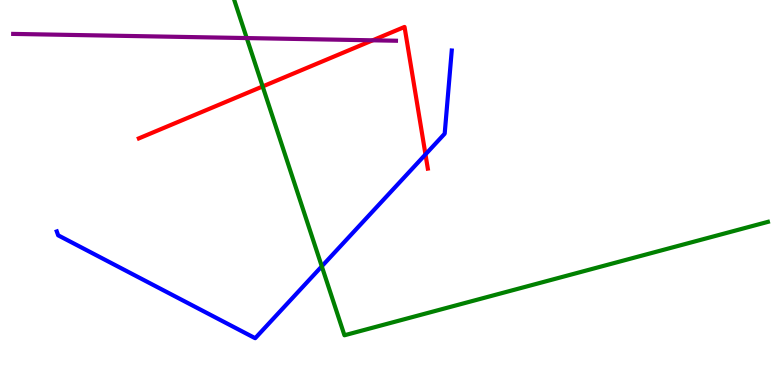[{'lines': ['blue', 'red'], 'intersections': [{'x': 5.49, 'y': 5.99}]}, {'lines': ['green', 'red'], 'intersections': [{'x': 3.39, 'y': 7.75}]}, {'lines': ['purple', 'red'], 'intersections': [{'x': 4.81, 'y': 8.95}]}, {'lines': ['blue', 'green'], 'intersections': [{'x': 4.15, 'y': 3.08}]}, {'lines': ['blue', 'purple'], 'intersections': []}, {'lines': ['green', 'purple'], 'intersections': [{'x': 3.18, 'y': 9.01}]}]